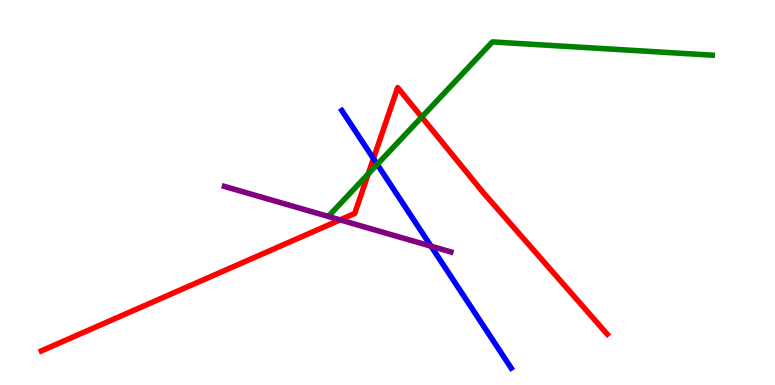[{'lines': ['blue', 'red'], 'intersections': [{'x': 4.82, 'y': 5.88}]}, {'lines': ['green', 'red'], 'intersections': [{'x': 4.75, 'y': 5.48}, {'x': 5.44, 'y': 6.96}]}, {'lines': ['purple', 'red'], 'intersections': [{'x': 4.39, 'y': 4.29}]}, {'lines': ['blue', 'green'], 'intersections': [{'x': 4.87, 'y': 5.73}]}, {'lines': ['blue', 'purple'], 'intersections': [{'x': 5.56, 'y': 3.61}]}, {'lines': ['green', 'purple'], 'intersections': []}]